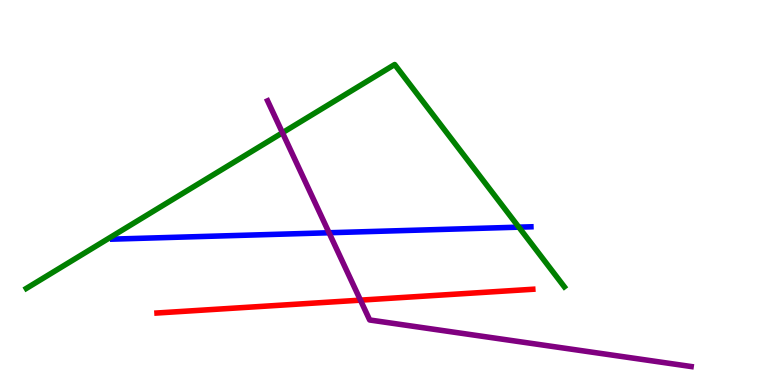[{'lines': ['blue', 'red'], 'intersections': []}, {'lines': ['green', 'red'], 'intersections': []}, {'lines': ['purple', 'red'], 'intersections': [{'x': 4.65, 'y': 2.2}]}, {'lines': ['blue', 'green'], 'intersections': [{'x': 6.69, 'y': 4.1}]}, {'lines': ['blue', 'purple'], 'intersections': [{'x': 4.25, 'y': 3.95}]}, {'lines': ['green', 'purple'], 'intersections': [{'x': 3.64, 'y': 6.55}]}]